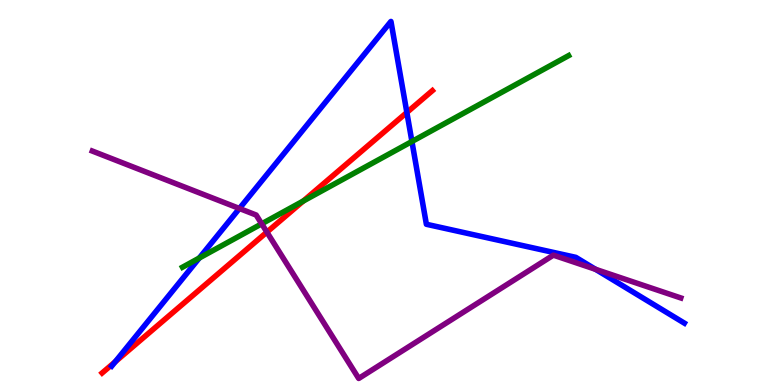[{'lines': ['blue', 'red'], 'intersections': [{'x': 1.49, 'y': 0.603}, {'x': 5.25, 'y': 7.08}]}, {'lines': ['green', 'red'], 'intersections': [{'x': 3.91, 'y': 4.78}]}, {'lines': ['purple', 'red'], 'intersections': [{'x': 3.44, 'y': 3.97}]}, {'lines': ['blue', 'green'], 'intersections': [{'x': 2.57, 'y': 3.3}, {'x': 5.32, 'y': 6.32}]}, {'lines': ['blue', 'purple'], 'intersections': [{'x': 3.09, 'y': 4.58}, {'x': 7.68, 'y': 3.0}]}, {'lines': ['green', 'purple'], 'intersections': [{'x': 3.38, 'y': 4.19}]}]